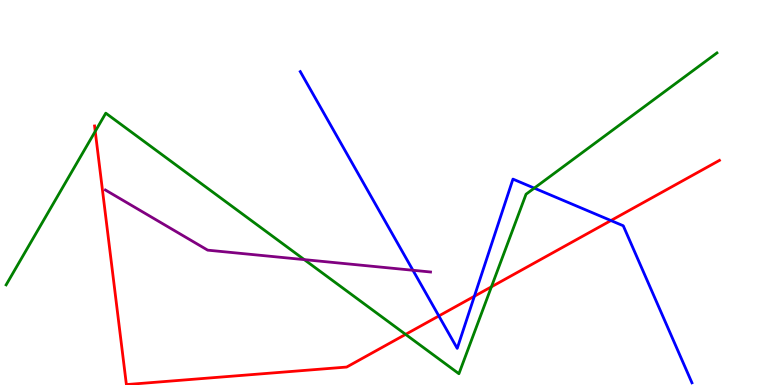[{'lines': ['blue', 'red'], 'intersections': [{'x': 5.66, 'y': 1.79}, {'x': 6.12, 'y': 2.31}, {'x': 7.88, 'y': 4.27}]}, {'lines': ['green', 'red'], 'intersections': [{'x': 1.23, 'y': 6.59}, {'x': 5.23, 'y': 1.31}, {'x': 6.34, 'y': 2.55}]}, {'lines': ['purple', 'red'], 'intersections': []}, {'lines': ['blue', 'green'], 'intersections': [{'x': 6.89, 'y': 5.11}]}, {'lines': ['blue', 'purple'], 'intersections': [{'x': 5.33, 'y': 2.98}]}, {'lines': ['green', 'purple'], 'intersections': [{'x': 3.93, 'y': 3.26}]}]